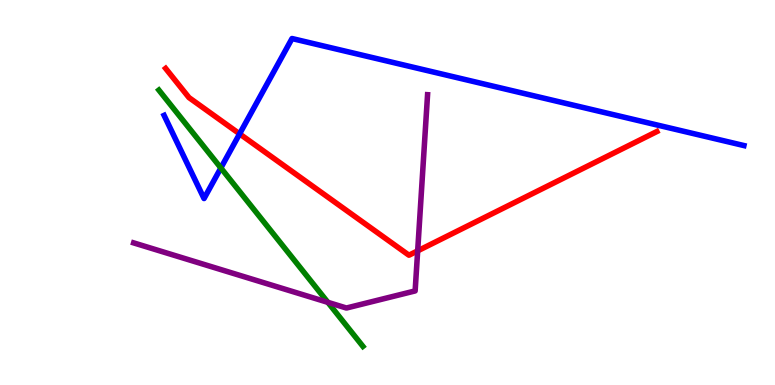[{'lines': ['blue', 'red'], 'intersections': [{'x': 3.09, 'y': 6.52}]}, {'lines': ['green', 'red'], 'intersections': []}, {'lines': ['purple', 'red'], 'intersections': [{'x': 5.39, 'y': 3.48}]}, {'lines': ['blue', 'green'], 'intersections': [{'x': 2.85, 'y': 5.64}]}, {'lines': ['blue', 'purple'], 'intersections': []}, {'lines': ['green', 'purple'], 'intersections': [{'x': 4.23, 'y': 2.15}]}]